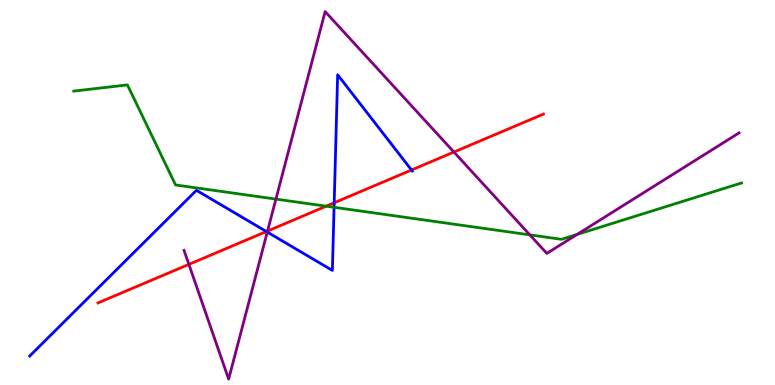[{'lines': ['blue', 'red'], 'intersections': [{'x': 3.44, 'y': 3.99}, {'x': 4.31, 'y': 4.73}, {'x': 5.31, 'y': 5.58}]}, {'lines': ['green', 'red'], 'intersections': [{'x': 4.21, 'y': 4.64}]}, {'lines': ['purple', 'red'], 'intersections': [{'x': 2.44, 'y': 3.13}, {'x': 3.45, 'y': 4.0}, {'x': 5.86, 'y': 6.05}]}, {'lines': ['blue', 'green'], 'intersections': [{'x': 4.31, 'y': 4.62}]}, {'lines': ['blue', 'purple'], 'intersections': [{'x': 3.45, 'y': 3.97}]}, {'lines': ['green', 'purple'], 'intersections': [{'x': 3.56, 'y': 4.83}, {'x': 6.84, 'y': 3.9}, {'x': 7.45, 'y': 3.91}]}]